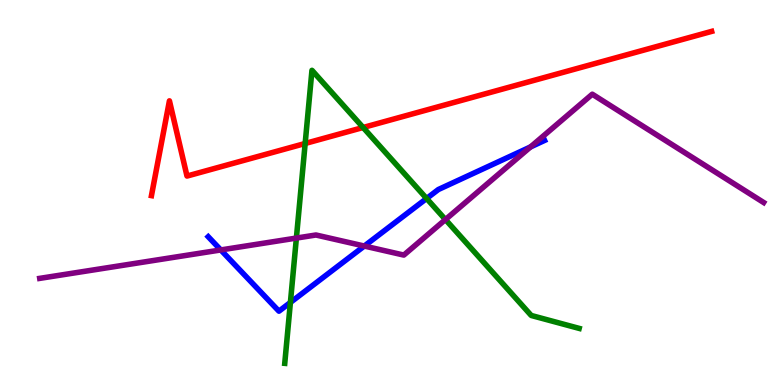[{'lines': ['blue', 'red'], 'intersections': []}, {'lines': ['green', 'red'], 'intersections': [{'x': 3.94, 'y': 6.27}, {'x': 4.69, 'y': 6.69}]}, {'lines': ['purple', 'red'], 'intersections': []}, {'lines': ['blue', 'green'], 'intersections': [{'x': 3.75, 'y': 2.14}, {'x': 5.5, 'y': 4.84}]}, {'lines': ['blue', 'purple'], 'intersections': [{'x': 2.85, 'y': 3.51}, {'x': 4.7, 'y': 3.61}, {'x': 6.85, 'y': 6.18}]}, {'lines': ['green', 'purple'], 'intersections': [{'x': 3.82, 'y': 3.82}, {'x': 5.75, 'y': 4.3}]}]